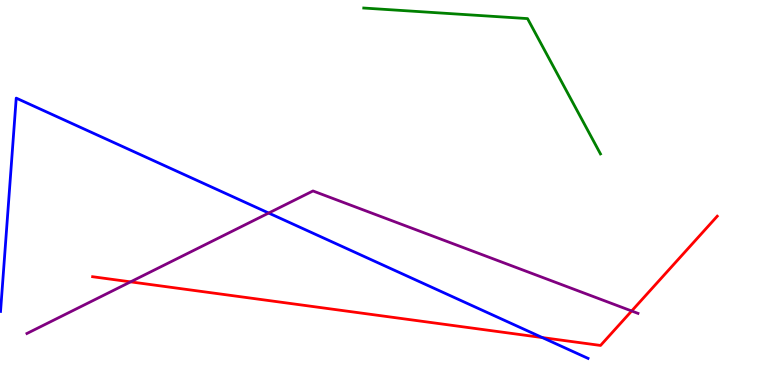[{'lines': ['blue', 'red'], 'intersections': [{'x': 7.0, 'y': 1.23}]}, {'lines': ['green', 'red'], 'intersections': []}, {'lines': ['purple', 'red'], 'intersections': [{'x': 1.68, 'y': 2.68}, {'x': 8.15, 'y': 1.92}]}, {'lines': ['blue', 'green'], 'intersections': []}, {'lines': ['blue', 'purple'], 'intersections': [{'x': 3.47, 'y': 4.47}]}, {'lines': ['green', 'purple'], 'intersections': []}]